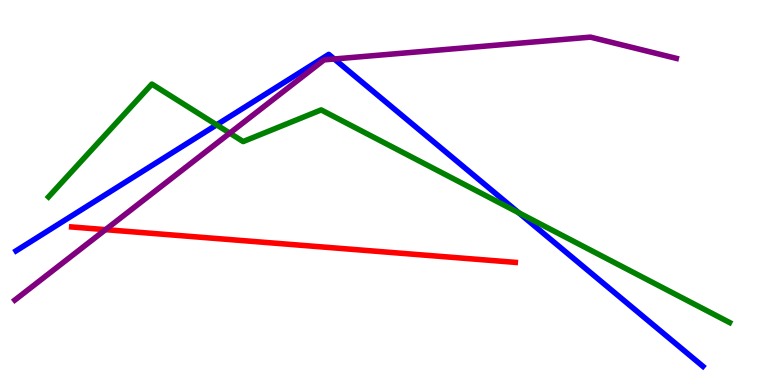[{'lines': ['blue', 'red'], 'intersections': []}, {'lines': ['green', 'red'], 'intersections': []}, {'lines': ['purple', 'red'], 'intersections': [{'x': 1.36, 'y': 4.03}]}, {'lines': ['blue', 'green'], 'intersections': [{'x': 2.8, 'y': 6.76}, {'x': 6.69, 'y': 4.47}]}, {'lines': ['blue', 'purple'], 'intersections': [{'x': 4.31, 'y': 8.47}]}, {'lines': ['green', 'purple'], 'intersections': [{'x': 2.96, 'y': 6.54}]}]